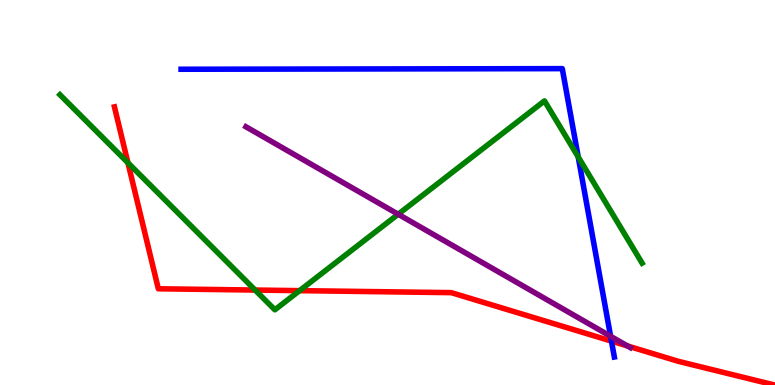[{'lines': ['blue', 'red'], 'intersections': [{'x': 7.89, 'y': 1.14}]}, {'lines': ['green', 'red'], 'intersections': [{'x': 1.65, 'y': 5.77}, {'x': 3.29, 'y': 2.47}, {'x': 3.87, 'y': 2.45}]}, {'lines': ['purple', 'red'], 'intersections': [{'x': 8.1, 'y': 1.02}]}, {'lines': ['blue', 'green'], 'intersections': [{'x': 7.46, 'y': 5.92}]}, {'lines': ['blue', 'purple'], 'intersections': [{'x': 7.88, 'y': 1.27}]}, {'lines': ['green', 'purple'], 'intersections': [{'x': 5.14, 'y': 4.44}]}]